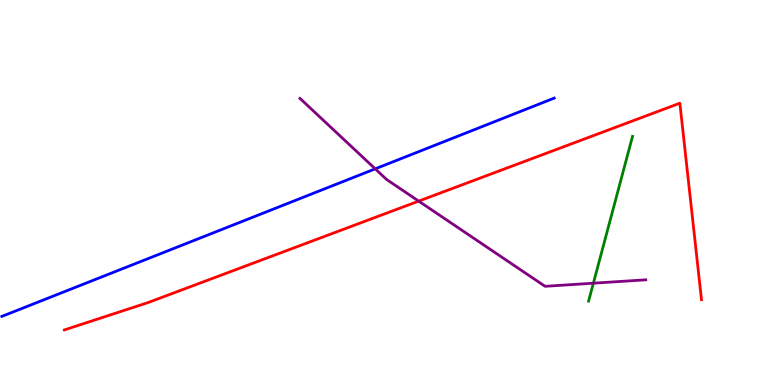[{'lines': ['blue', 'red'], 'intersections': []}, {'lines': ['green', 'red'], 'intersections': []}, {'lines': ['purple', 'red'], 'intersections': [{'x': 5.4, 'y': 4.78}]}, {'lines': ['blue', 'green'], 'intersections': []}, {'lines': ['blue', 'purple'], 'intersections': [{'x': 4.84, 'y': 5.61}]}, {'lines': ['green', 'purple'], 'intersections': [{'x': 7.66, 'y': 2.64}]}]